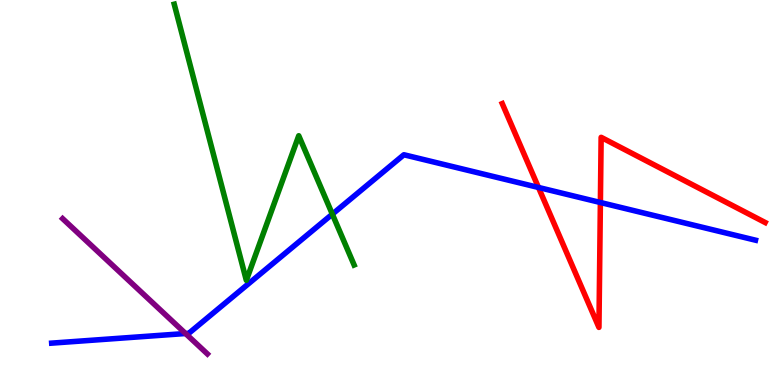[{'lines': ['blue', 'red'], 'intersections': [{'x': 6.95, 'y': 5.13}, {'x': 7.75, 'y': 4.74}]}, {'lines': ['green', 'red'], 'intersections': []}, {'lines': ['purple', 'red'], 'intersections': []}, {'lines': ['blue', 'green'], 'intersections': [{'x': 4.29, 'y': 4.44}]}, {'lines': ['blue', 'purple'], 'intersections': [{'x': 2.39, 'y': 1.34}]}, {'lines': ['green', 'purple'], 'intersections': []}]